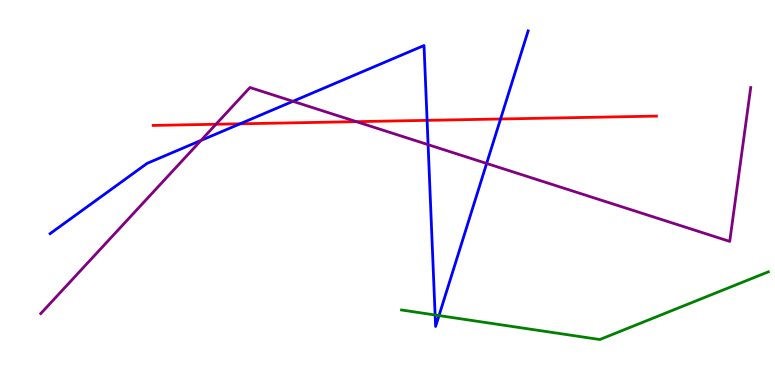[{'lines': ['blue', 'red'], 'intersections': [{'x': 3.1, 'y': 6.78}, {'x': 5.51, 'y': 6.87}, {'x': 6.46, 'y': 6.91}]}, {'lines': ['green', 'red'], 'intersections': []}, {'lines': ['purple', 'red'], 'intersections': [{'x': 2.79, 'y': 6.77}, {'x': 4.6, 'y': 6.84}]}, {'lines': ['blue', 'green'], 'intersections': [{'x': 5.61, 'y': 1.82}, {'x': 5.66, 'y': 1.8}]}, {'lines': ['blue', 'purple'], 'intersections': [{'x': 2.59, 'y': 6.35}, {'x': 3.78, 'y': 7.37}, {'x': 5.52, 'y': 6.24}, {'x': 6.28, 'y': 5.75}]}, {'lines': ['green', 'purple'], 'intersections': []}]